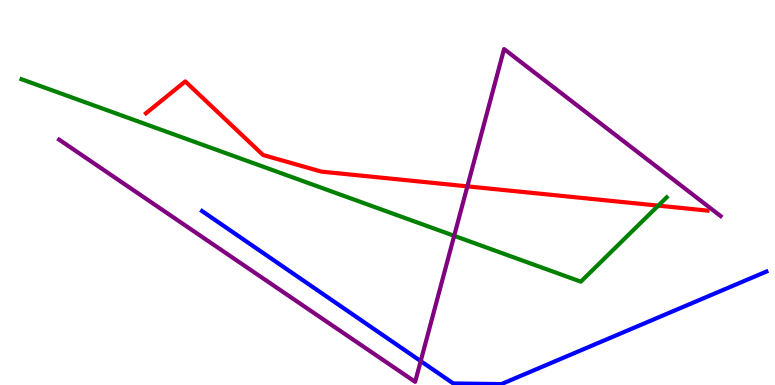[{'lines': ['blue', 'red'], 'intersections': []}, {'lines': ['green', 'red'], 'intersections': [{'x': 8.49, 'y': 4.66}]}, {'lines': ['purple', 'red'], 'intersections': [{'x': 6.03, 'y': 5.16}]}, {'lines': ['blue', 'green'], 'intersections': []}, {'lines': ['blue', 'purple'], 'intersections': [{'x': 5.43, 'y': 0.621}]}, {'lines': ['green', 'purple'], 'intersections': [{'x': 5.86, 'y': 3.87}]}]